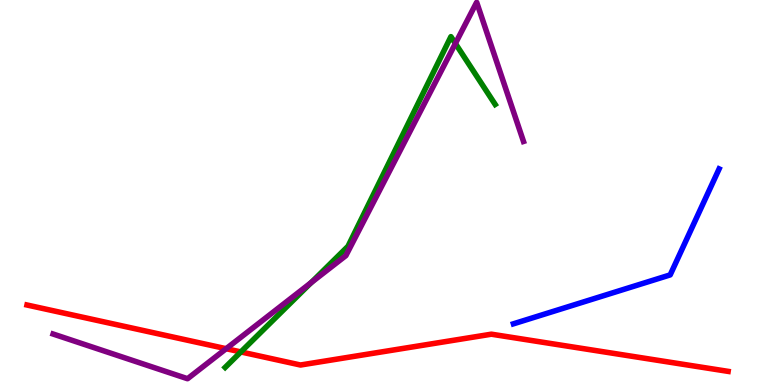[{'lines': ['blue', 'red'], 'intersections': []}, {'lines': ['green', 'red'], 'intersections': [{'x': 3.11, 'y': 0.859}]}, {'lines': ['purple', 'red'], 'intersections': [{'x': 2.92, 'y': 0.943}]}, {'lines': ['blue', 'green'], 'intersections': []}, {'lines': ['blue', 'purple'], 'intersections': []}, {'lines': ['green', 'purple'], 'intersections': [{'x': 4.01, 'y': 2.66}, {'x': 5.88, 'y': 8.87}]}]